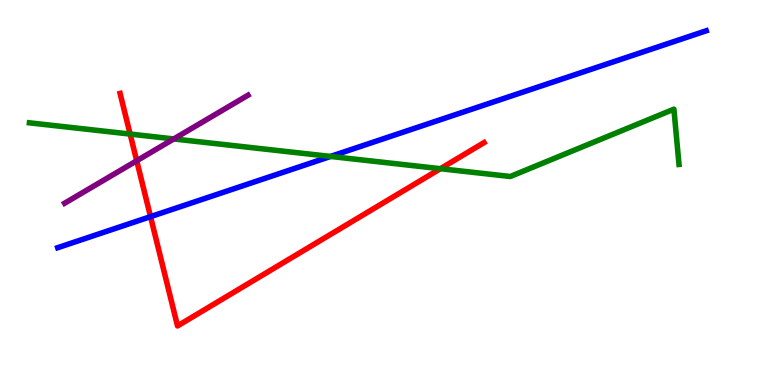[{'lines': ['blue', 'red'], 'intersections': [{'x': 1.94, 'y': 4.37}]}, {'lines': ['green', 'red'], 'intersections': [{'x': 1.68, 'y': 6.52}, {'x': 5.68, 'y': 5.62}]}, {'lines': ['purple', 'red'], 'intersections': [{'x': 1.76, 'y': 5.82}]}, {'lines': ['blue', 'green'], 'intersections': [{'x': 4.27, 'y': 5.94}]}, {'lines': ['blue', 'purple'], 'intersections': []}, {'lines': ['green', 'purple'], 'intersections': [{'x': 2.24, 'y': 6.39}]}]